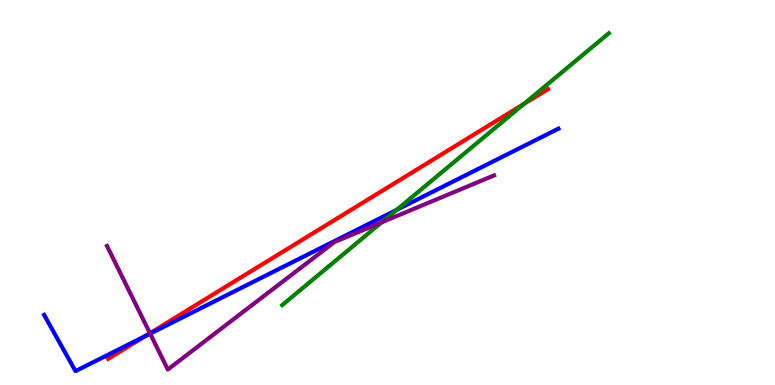[{'lines': ['blue', 'red'], 'intersections': [{'x': 1.87, 'y': 1.27}]}, {'lines': ['green', 'red'], 'intersections': [{'x': 6.76, 'y': 7.3}]}, {'lines': ['purple', 'red'], 'intersections': [{'x': 1.93, 'y': 1.35}]}, {'lines': ['blue', 'green'], 'intersections': [{'x': 5.12, 'y': 4.55}]}, {'lines': ['blue', 'purple'], 'intersections': [{'x': 1.94, 'y': 1.33}]}, {'lines': ['green', 'purple'], 'intersections': [{'x': 4.93, 'y': 4.23}]}]